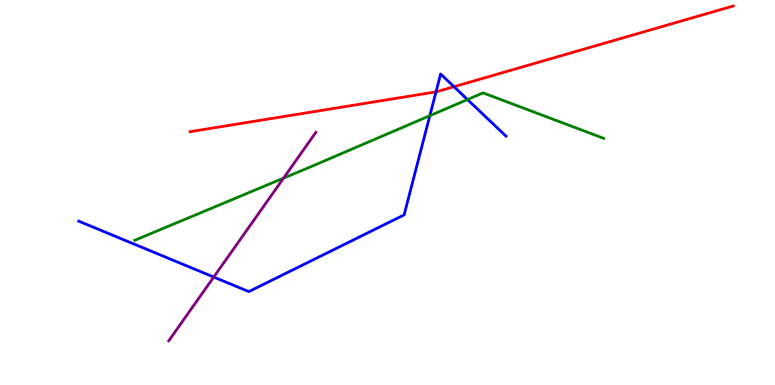[{'lines': ['blue', 'red'], 'intersections': [{'x': 5.63, 'y': 7.61}, {'x': 5.86, 'y': 7.75}]}, {'lines': ['green', 'red'], 'intersections': []}, {'lines': ['purple', 'red'], 'intersections': []}, {'lines': ['blue', 'green'], 'intersections': [{'x': 5.55, 'y': 6.99}, {'x': 6.03, 'y': 7.41}]}, {'lines': ['blue', 'purple'], 'intersections': [{'x': 2.76, 'y': 2.8}]}, {'lines': ['green', 'purple'], 'intersections': [{'x': 3.66, 'y': 5.37}]}]